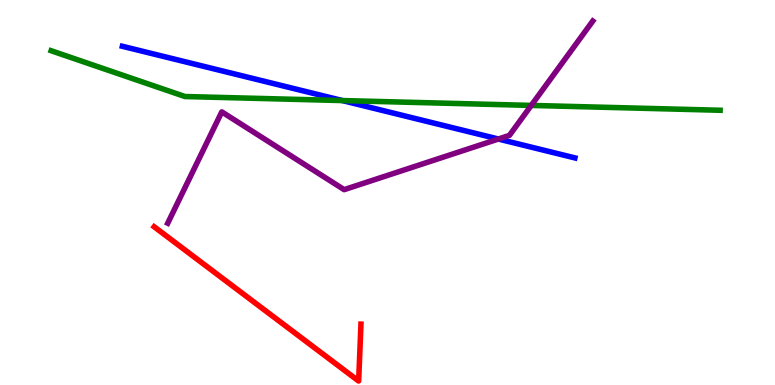[{'lines': ['blue', 'red'], 'intersections': []}, {'lines': ['green', 'red'], 'intersections': []}, {'lines': ['purple', 'red'], 'intersections': []}, {'lines': ['blue', 'green'], 'intersections': [{'x': 4.42, 'y': 7.39}]}, {'lines': ['blue', 'purple'], 'intersections': [{'x': 6.43, 'y': 6.39}]}, {'lines': ['green', 'purple'], 'intersections': [{'x': 6.85, 'y': 7.26}]}]